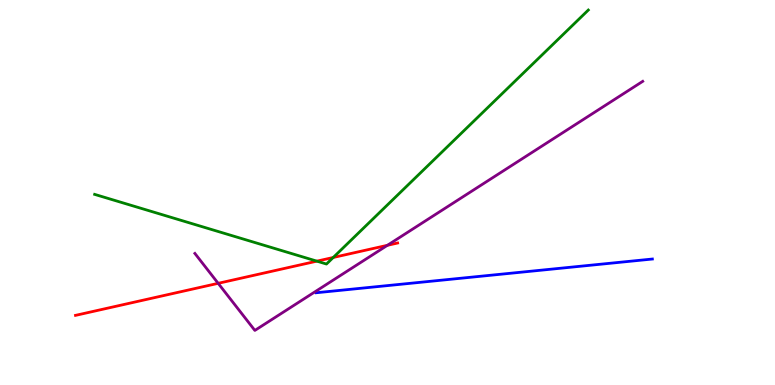[{'lines': ['blue', 'red'], 'intersections': []}, {'lines': ['green', 'red'], 'intersections': [{'x': 4.09, 'y': 3.22}, {'x': 4.3, 'y': 3.31}]}, {'lines': ['purple', 'red'], 'intersections': [{'x': 2.82, 'y': 2.64}, {'x': 5.0, 'y': 3.63}]}, {'lines': ['blue', 'green'], 'intersections': []}, {'lines': ['blue', 'purple'], 'intersections': []}, {'lines': ['green', 'purple'], 'intersections': []}]